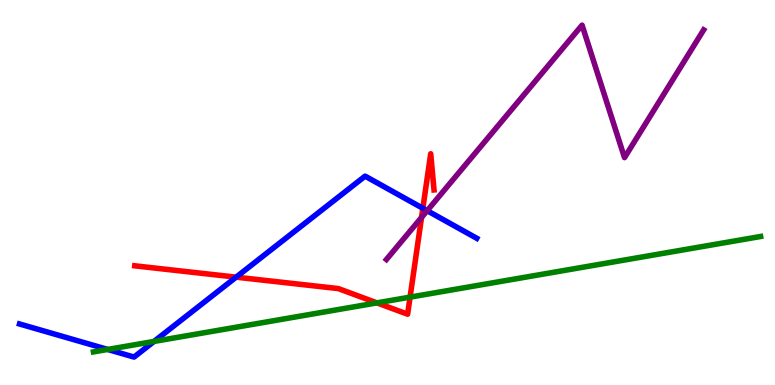[{'lines': ['blue', 'red'], 'intersections': [{'x': 3.05, 'y': 2.8}, {'x': 5.46, 'y': 4.59}]}, {'lines': ['green', 'red'], 'intersections': [{'x': 4.86, 'y': 2.13}, {'x': 5.29, 'y': 2.28}]}, {'lines': ['purple', 'red'], 'intersections': [{'x': 5.44, 'y': 4.35}]}, {'lines': ['blue', 'green'], 'intersections': [{'x': 1.39, 'y': 0.924}, {'x': 1.99, 'y': 1.13}]}, {'lines': ['blue', 'purple'], 'intersections': [{'x': 5.51, 'y': 4.53}]}, {'lines': ['green', 'purple'], 'intersections': []}]